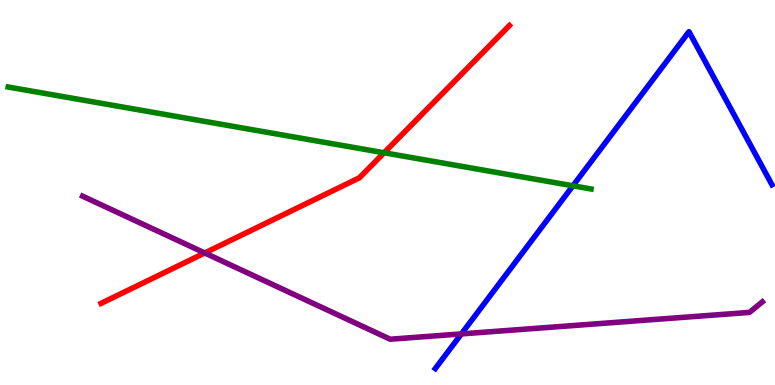[{'lines': ['blue', 'red'], 'intersections': []}, {'lines': ['green', 'red'], 'intersections': [{'x': 4.96, 'y': 6.03}]}, {'lines': ['purple', 'red'], 'intersections': [{'x': 2.64, 'y': 3.43}]}, {'lines': ['blue', 'green'], 'intersections': [{'x': 7.39, 'y': 5.17}]}, {'lines': ['blue', 'purple'], 'intersections': [{'x': 5.95, 'y': 1.33}]}, {'lines': ['green', 'purple'], 'intersections': []}]